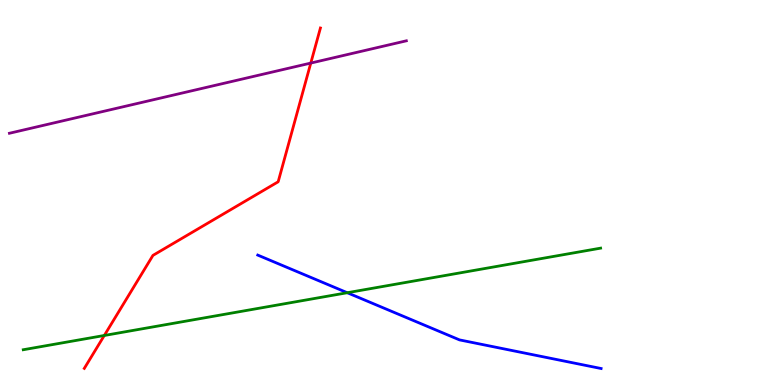[{'lines': ['blue', 'red'], 'intersections': []}, {'lines': ['green', 'red'], 'intersections': [{'x': 1.35, 'y': 1.29}]}, {'lines': ['purple', 'red'], 'intersections': [{'x': 4.01, 'y': 8.36}]}, {'lines': ['blue', 'green'], 'intersections': [{'x': 4.48, 'y': 2.4}]}, {'lines': ['blue', 'purple'], 'intersections': []}, {'lines': ['green', 'purple'], 'intersections': []}]